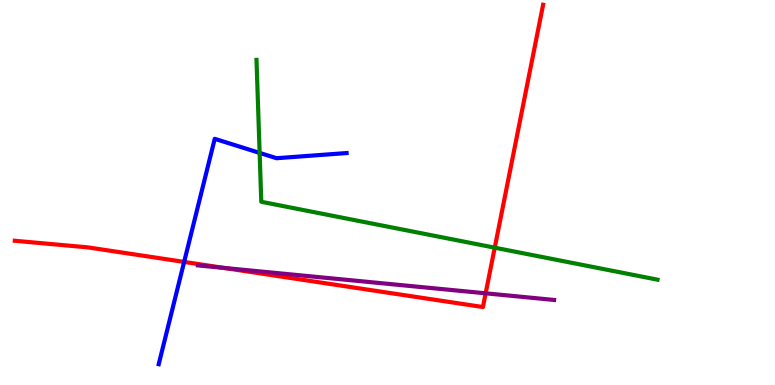[{'lines': ['blue', 'red'], 'intersections': [{'x': 2.38, 'y': 3.2}]}, {'lines': ['green', 'red'], 'intersections': [{'x': 6.38, 'y': 3.57}]}, {'lines': ['purple', 'red'], 'intersections': [{'x': 2.89, 'y': 3.04}, {'x': 6.27, 'y': 2.38}]}, {'lines': ['blue', 'green'], 'intersections': [{'x': 3.35, 'y': 6.03}]}, {'lines': ['blue', 'purple'], 'intersections': []}, {'lines': ['green', 'purple'], 'intersections': []}]